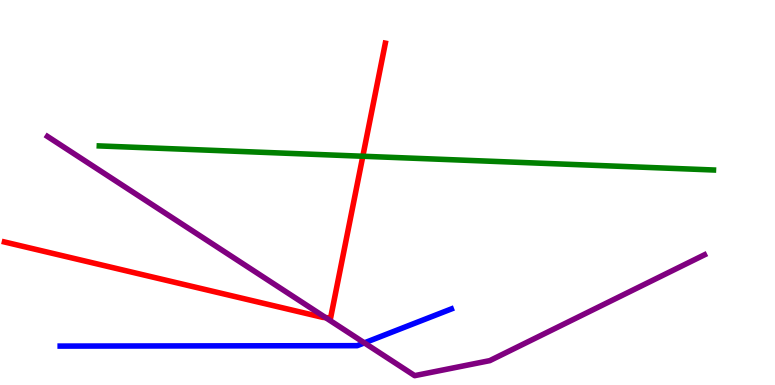[{'lines': ['blue', 'red'], 'intersections': []}, {'lines': ['green', 'red'], 'intersections': [{'x': 4.68, 'y': 5.94}]}, {'lines': ['purple', 'red'], 'intersections': [{'x': 4.2, 'y': 1.75}]}, {'lines': ['blue', 'green'], 'intersections': []}, {'lines': ['blue', 'purple'], 'intersections': [{'x': 4.7, 'y': 1.09}]}, {'lines': ['green', 'purple'], 'intersections': []}]